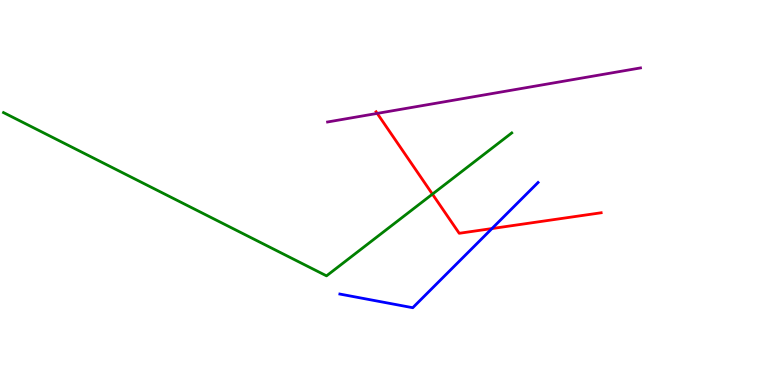[{'lines': ['blue', 'red'], 'intersections': [{'x': 6.35, 'y': 4.06}]}, {'lines': ['green', 'red'], 'intersections': [{'x': 5.58, 'y': 4.96}]}, {'lines': ['purple', 'red'], 'intersections': [{'x': 4.87, 'y': 7.05}]}, {'lines': ['blue', 'green'], 'intersections': []}, {'lines': ['blue', 'purple'], 'intersections': []}, {'lines': ['green', 'purple'], 'intersections': []}]